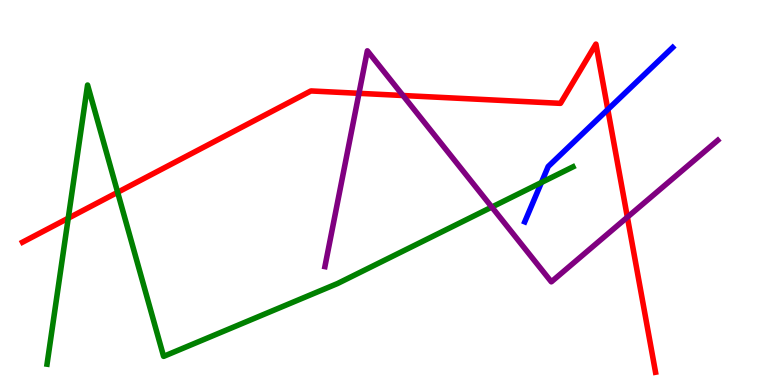[{'lines': ['blue', 'red'], 'intersections': [{'x': 7.84, 'y': 7.16}]}, {'lines': ['green', 'red'], 'intersections': [{'x': 0.88, 'y': 4.33}, {'x': 1.52, 'y': 5.0}]}, {'lines': ['purple', 'red'], 'intersections': [{'x': 4.63, 'y': 7.58}, {'x': 5.2, 'y': 7.52}, {'x': 8.1, 'y': 4.36}]}, {'lines': ['blue', 'green'], 'intersections': [{'x': 6.99, 'y': 5.26}]}, {'lines': ['blue', 'purple'], 'intersections': []}, {'lines': ['green', 'purple'], 'intersections': [{'x': 6.35, 'y': 4.62}]}]